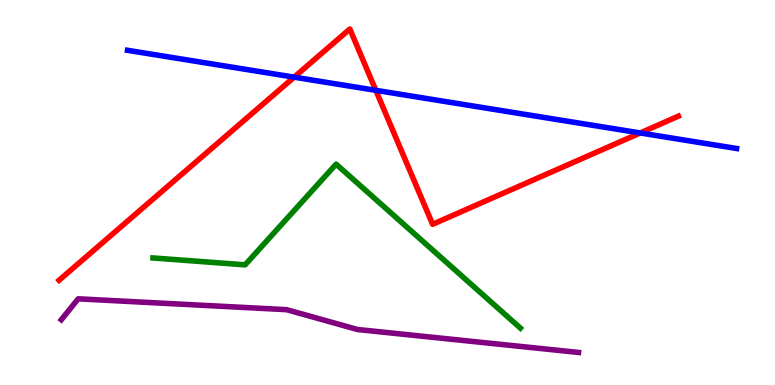[{'lines': ['blue', 'red'], 'intersections': [{'x': 3.8, 'y': 8.0}, {'x': 4.85, 'y': 7.65}, {'x': 8.26, 'y': 6.55}]}, {'lines': ['green', 'red'], 'intersections': []}, {'lines': ['purple', 'red'], 'intersections': []}, {'lines': ['blue', 'green'], 'intersections': []}, {'lines': ['blue', 'purple'], 'intersections': []}, {'lines': ['green', 'purple'], 'intersections': []}]